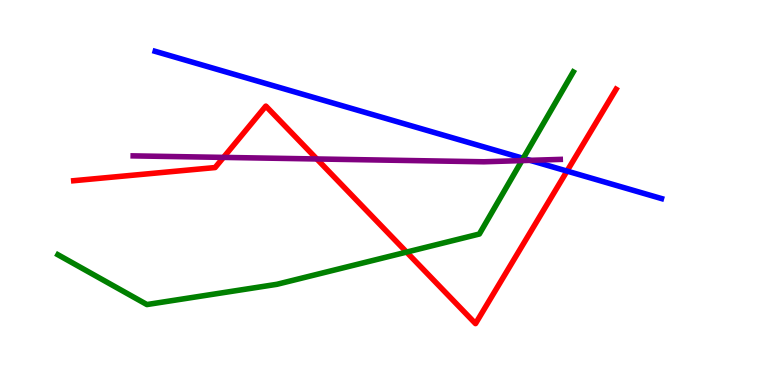[{'lines': ['blue', 'red'], 'intersections': [{'x': 7.32, 'y': 5.56}]}, {'lines': ['green', 'red'], 'intersections': [{'x': 5.25, 'y': 3.45}]}, {'lines': ['purple', 'red'], 'intersections': [{'x': 2.88, 'y': 5.91}, {'x': 4.09, 'y': 5.87}]}, {'lines': ['blue', 'green'], 'intersections': [{'x': 6.75, 'y': 5.89}]}, {'lines': ['blue', 'purple'], 'intersections': [{'x': 6.84, 'y': 5.84}]}, {'lines': ['green', 'purple'], 'intersections': [{'x': 6.73, 'y': 5.83}]}]